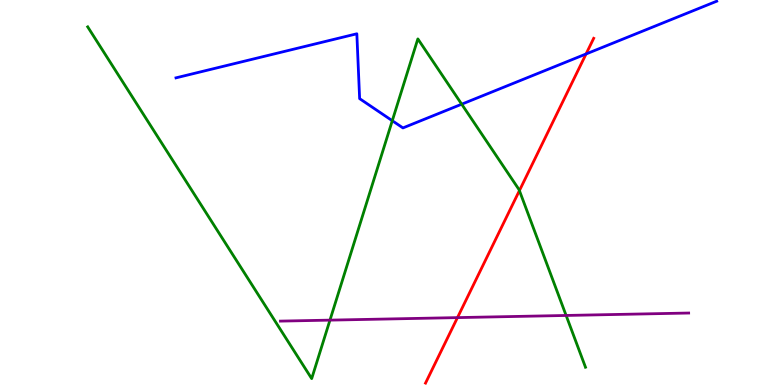[{'lines': ['blue', 'red'], 'intersections': [{'x': 7.56, 'y': 8.6}]}, {'lines': ['green', 'red'], 'intersections': [{'x': 6.7, 'y': 5.05}]}, {'lines': ['purple', 'red'], 'intersections': [{'x': 5.9, 'y': 1.75}]}, {'lines': ['blue', 'green'], 'intersections': [{'x': 5.06, 'y': 6.86}, {'x': 5.96, 'y': 7.29}]}, {'lines': ['blue', 'purple'], 'intersections': []}, {'lines': ['green', 'purple'], 'intersections': [{'x': 4.26, 'y': 1.68}, {'x': 7.3, 'y': 1.81}]}]